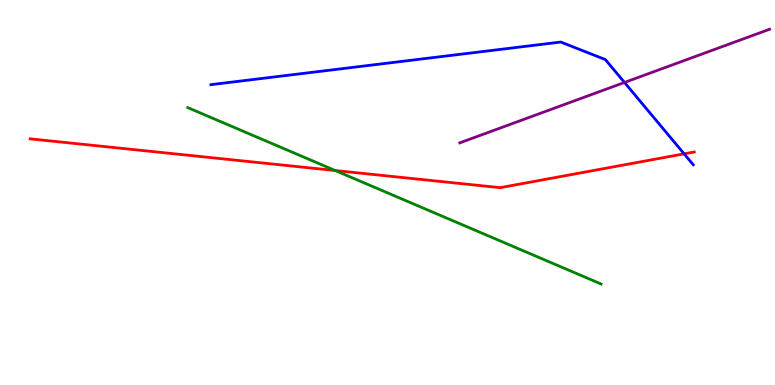[{'lines': ['blue', 'red'], 'intersections': [{'x': 8.83, 'y': 6.0}]}, {'lines': ['green', 'red'], 'intersections': [{'x': 4.33, 'y': 5.57}]}, {'lines': ['purple', 'red'], 'intersections': []}, {'lines': ['blue', 'green'], 'intersections': []}, {'lines': ['blue', 'purple'], 'intersections': [{'x': 8.06, 'y': 7.86}]}, {'lines': ['green', 'purple'], 'intersections': []}]